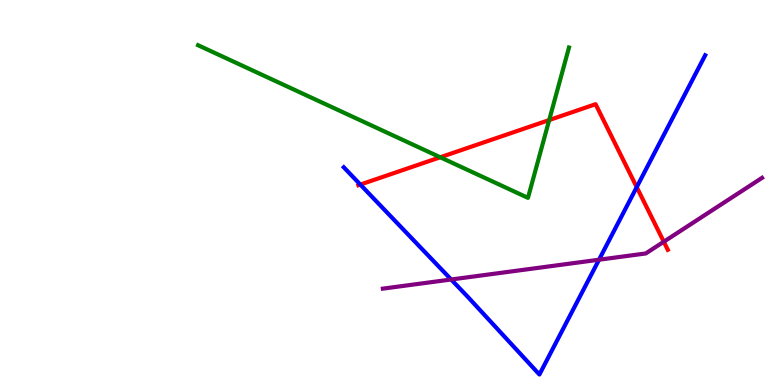[{'lines': ['blue', 'red'], 'intersections': [{'x': 4.65, 'y': 5.21}, {'x': 8.22, 'y': 5.14}]}, {'lines': ['green', 'red'], 'intersections': [{'x': 5.68, 'y': 5.92}, {'x': 7.09, 'y': 6.88}]}, {'lines': ['purple', 'red'], 'intersections': [{'x': 8.57, 'y': 3.72}]}, {'lines': ['blue', 'green'], 'intersections': []}, {'lines': ['blue', 'purple'], 'intersections': [{'x': 5.82, 'y': 2.74}, {'x': 7.73, 'y': 3.25}]}, {'lines': ['green', 'purple'], 'intersections': []}]